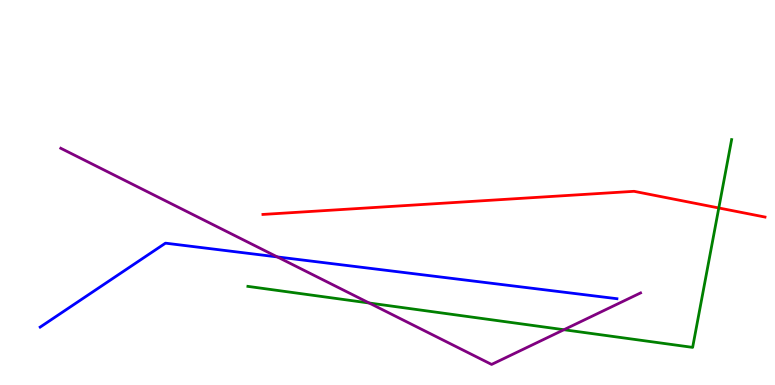[{'lines': ['blue', 'red'], 'intersections': []}, {'lines': ['green', 'red'], 'intersections': [{'x': 9.27, 'y': 4.6}]}, {'lines': ['purple', 'red'], 'intersections': []}, {'lines': ['blue', 'green'], 'intersections': []}, {'lines': ['blue', 'purple'], 'intersections': [{'x': 3.58, 'y': 3.33}]}, {'lines': ['green', 'purple'], 'intersections': [{'x': 4.76, 'y': 2.13}, {'x': 7.28, 'y': 1.44}]}]